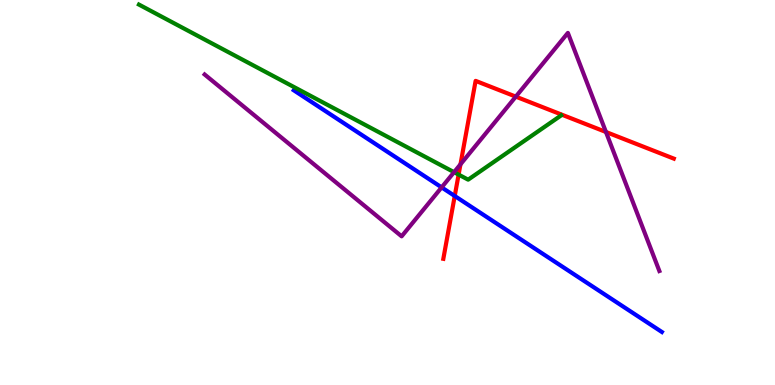[{'lines': ['blue', 'red'], 'intersections': [{'x': 5.87, 'y': 4.91}]}, {'lines': ['green', 'red'], 'intersections': [{'x': 5.92, 'y': 5.46}]}, {'lines': ['purple', 'red'], 'intersections': [{'x': 5.94, 'y': 5.73}, {'x': 6.66, 'y': 7.49}, {'x': 7.82, 'y': 6.57}]}, {'lines': ['blue', 'green'], 'intersections': []}, {'lines': ['blue', 'purple'], 'intersections': [{'x': 5.7, 'y': 5.13}]}, {'lines': ['green', 'purple'], 'intersections': [{'x': 5.86, 'y': 5.53}]}]